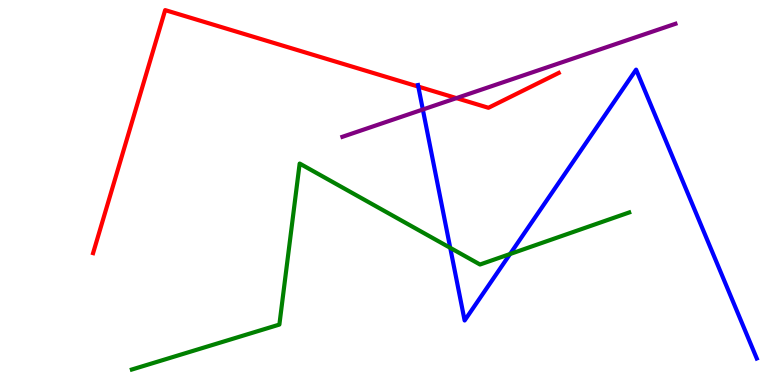[{'lines': ['blue', 'red'], 'intersections': [{'x': 5.4, 'y': 7.75}]}, {'lines': ['green', 'red'], 'intersections': []}, {'lines': ['purple', 'red'], 'intersections': [{'x': 5.89, 'y': 7.45}]}, {'lines': ['blue', 'green'], 'intersections': [{'x': 5.81, 'y': 3.56}, {'x': 6.58, 'y': 3.4}]}, {'lines': ['blue', 'purple'], 'intersections': [{'x': 5.46, 'y': 7.16}]}, {'lines': ['green', 'purple'], 'intersections': []}]